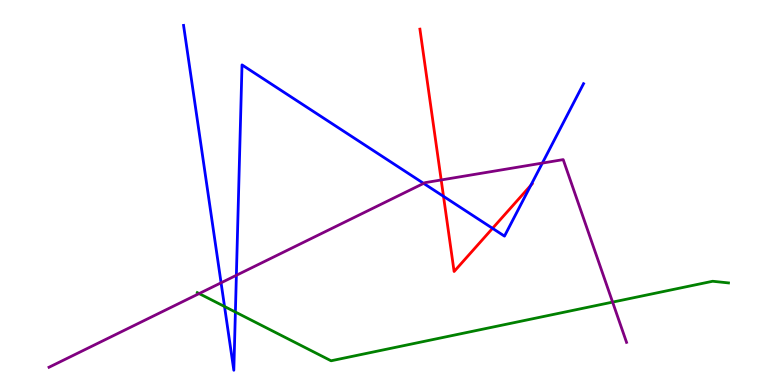[{'lines': ['blue', 'red'], 'intersections': [{'x': 5.72, 'y': 4.9}, {'x': 6.36, 'y': 4.07}, {'x': 6.85, 'y': 5.19}]}, {'lines': ['green', 'red'], 'intersections': []}, {'lines': ['purple', 'red'], 'intersections': [{'x': 5.69, 'y': 5.33}]}, {'lines': ['blue', 'green'], 'intersections': [{'x': 2.9, 'y': 2.04}, {'x': 3.04, 'y': 1.9}]}, {'lines': ['blue', 'purple'], 'intersections': [{'x': 2.85, 'y': 2.65}, {'x': 3.05, 'y': 2.85}, {'x': 5.47, 'y': 5.24}, {'x': 7.0, 'y': 5.76}]}, {'lines': ['green', 'purple'], 'intersections': [{'x': 2.57, 'y': 2.37}, {'x': 7.9, 'y': 2.15}]}]